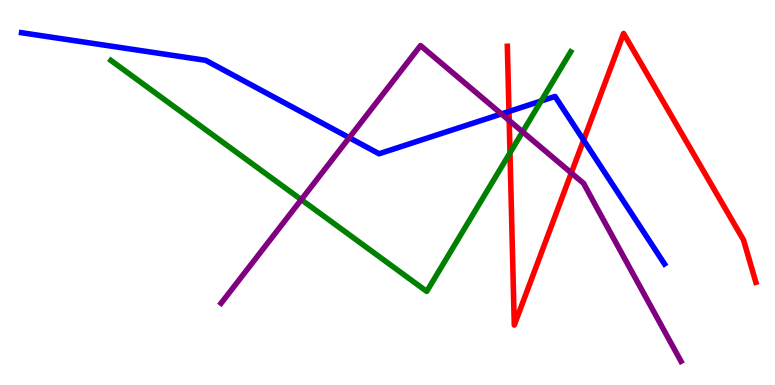[{'lines': ['blue', 'red'], 'intersections': [{'x': 6.57, 'y': 7.1}, {'x': 7.53, 'y': 6.36}]}, {'lines': ['green', 'red'], 'intersections': [{'x': 6.58, 'y': 6.03}]}, {'lines': ['purple', 'red'], 'intersections': [{'x': 6.57, 'y': 6.87}, {'x': 7.37, 'y': 5.51}]}, {'lines': ['blue', 'green'], 'intersections': [{'x': 6.98, 'y': 7.38}]}, {'lines': ['blue', 'purple'], 'intersections': [{'x': 4.51, 'y': 6.42}, {'x': 6.47, 'y': 7.04}]}, {'lines': ['green', 'purple'], 'intersections': [{'x': 3.89, 'y': 4.81}, {'x': 6.74, 'y': 6.58}]}]